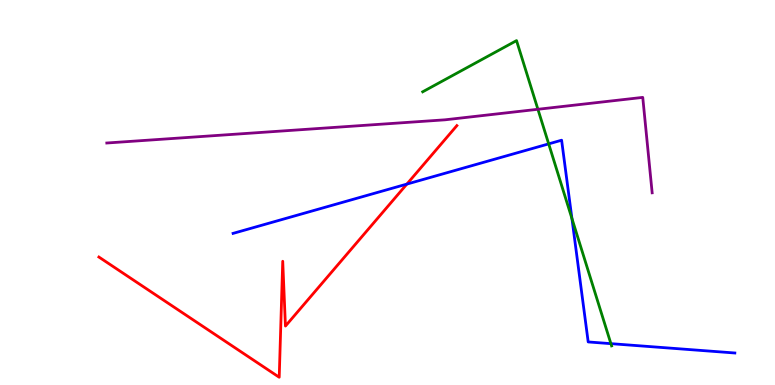[{'lines': ['blue', 'red'], 'intersections': [{'x': 5.25, 'y': 5.22}]}, {'lines': ['green', 'red'], 'intersections': []}, {'lines': ['purple', 'red'], 'intersections': []}, {'lines': ['blue', 'green'], 'intersections': [{'x': 7.08, 'y': 6.26}, {'x': 7.38, 'y': 4.32}, {'x': 7.88, 'y': 1.07}]}, {'lines': ['blue', 'purple'], 'intersections': []}, {'lines': ['green', 'purple'], 'intersections': [{'x': 6.94, 'y': 7.16}]}]